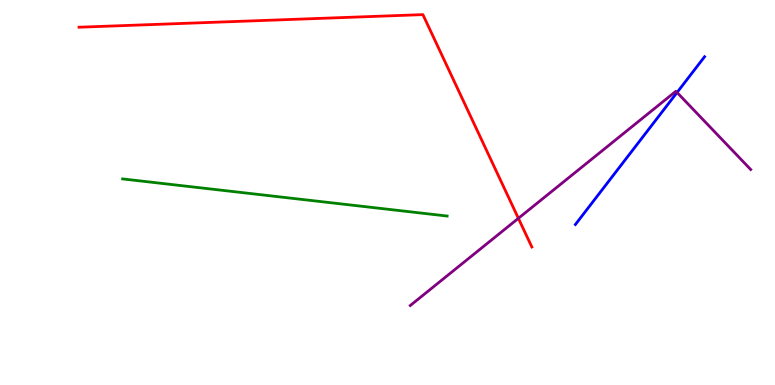[{'lines': ['blue', 'red'], 'intersections': []}, {'lines': ['green', 'red'], 'intersections': []}, {'lines': ['purple', 'red'], 'intersections': [{'x': 6.69, 'y': 4.33}]}, {'lines': ['blue', 'green'], 'intersections': []}, {'lines': ['blue', 'purple'], 'intersections': [{'x': 8.74, 'y': 7.6}]}, {'lines': ['green', 'purple'], 'intersections': []}]